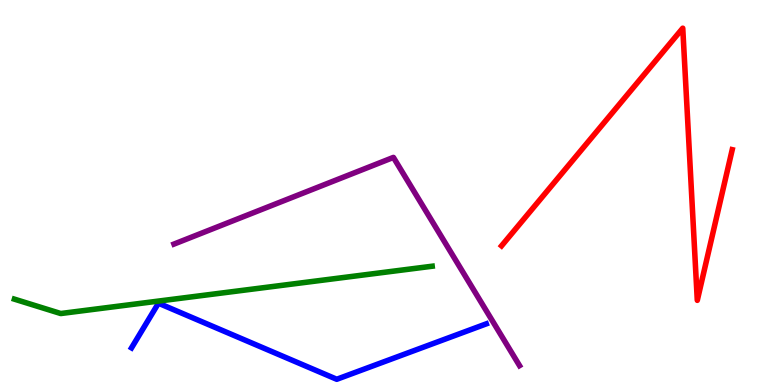[{'lines': ['blue', 'red'], 'intersections': []}, {'lines': ['green', 'red'], 'intersections': []}, {'lines': ['purple', 'red'], 'intersections': []}, {'lines': ['blue', 'green'], 'intersections': []}, {'lines': ['blue', 'purple'], 'intersections': []}, {'lines': ['green', 'purple'], 'intersections': []}]